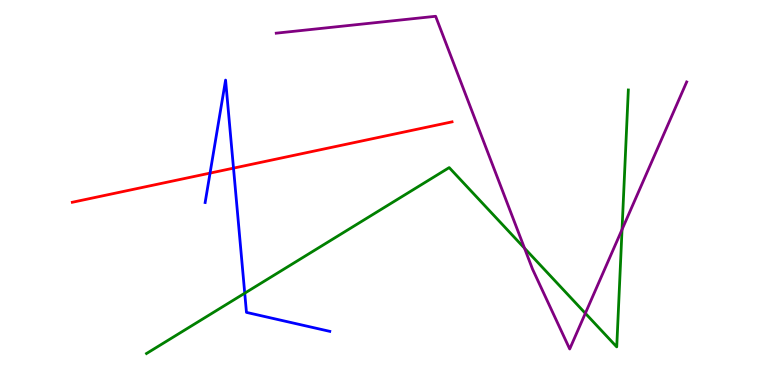[{'lines': ['blue', 'red'], 'intersections': [{'x': 2.71, 'y': 5.5}, {'x': 3.01, 'y': 5.63}]}, {'lines': ['green', 'red'], 'intersections': []}, {'lines': ['purple', 'red'], 'intersections': []}, {'lines': ['blue', 'green'], 'intersections': [{'x': 3.16, 'y': 2.38}]}, {'lines': ['blue', 'purple'], 'intersections': []}, {'lines': ['green', 'purple'], 'intersections': [{'x': 6.77, 'y': 3.55}, {'x': 7.55, 'y': 1.86}, {'x': 8.03, 'y': 4.04}]}]